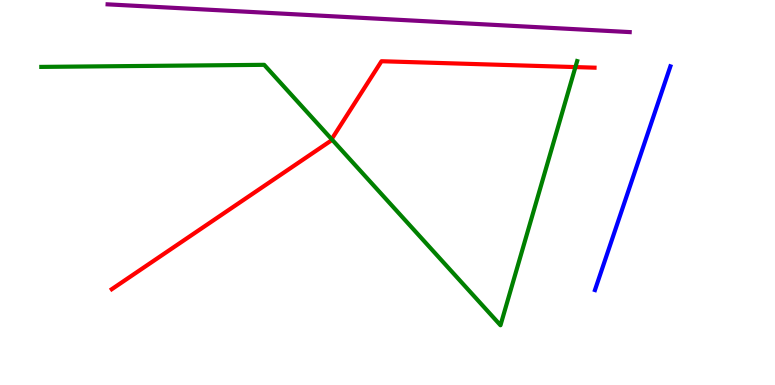[{'lines': ['blue', 'red'], 'intersections': []}, {'lines': ['green', 'red'], 'intersections': [{'x': 4.28, 'y': 6.38}, {'x': 7.42, 'y': 8.26}]}, {'lines': ['purple', 'red'], 'intersections': []}, {'lines': ['blue', 'green'], 'intersections': []}, {'lines': ['blue', 'purple'], 'intersections': []}, {'lines': ['green', 'purple'], 'intersections': []}]